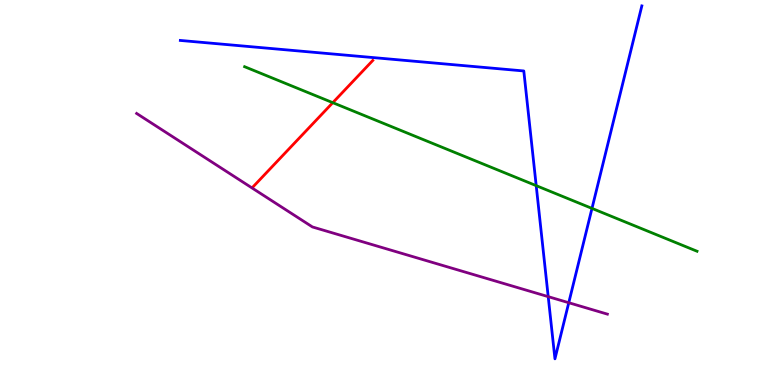[{'lines': ['blue', 'red'], 'intersections': []}, {'lines': ['green', 'red'], 'intersections': [{'x': 4.29, 'y': 7.33}]}, {'lines': ['purple', 'red'], 'intersections': []}, {'lines': ['blue', 'green'], 'intersections': [{'x': 6.92, 'y': 5.18}, {'x': 7.64, 'y': 4.59}]}, {'lines': ['blue', 'purple'], 'intersections': [{'x': 7.07, 'y': 2.29}, {'x': 7.34, 'y': 2.14}]}, {'lines': ['green', 'purple'], 'intersections': []}]